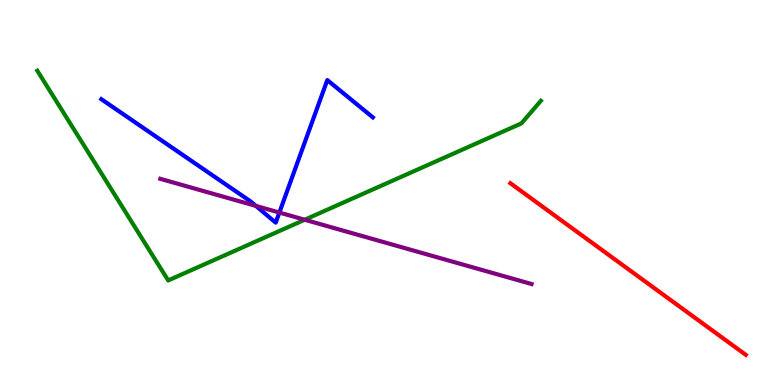[{'lines': ['blue', 'red'], 'intersections': []}, {'lines': ['green', 'red'], 'intersections': []}, {'lines': ['purple', 'red'], 'intersections': []}, {'lines': ['blue', 'green'], 'intersections': []}, {'lines': ['blue', 'purple'], 'intersections': [{'x': 3.3, 'y': 4.65}, {'x': 3.6, 'y': 4.48}]}, {'lines': ['green', 'purple'], 'intersections': [{'x': 3.93, 'y': 4.29}]}]